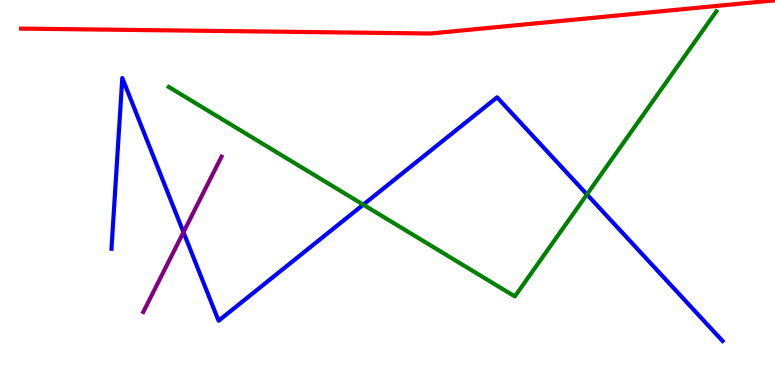[{'lines': ['blue', 'red'], 'intersections': []}, {'lines': ['green', 'red'], 'intersections': []}, {'lines': ['purple', 'red'], 'intersections': []}, {'lines': ['blue', 'green'], 'intersections': [{'x': 4.69, 'y': 4.68}, {'x': 7.57, 'y': 4.95}]}, {'lines': ['blue', 'purple'], 'intersections': [{'x': 2.37, 'y': 3.97}]}, {'lines': ['green', 'purple'], 'intersections': []}]